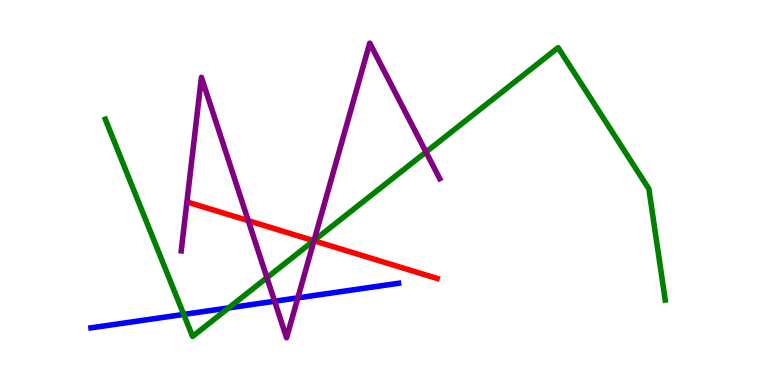[{'lines': ['blue', 'red'], 'intersections': []}, {'lines': ['green', 'red'], 'intersections': [{'x': 4.05, 'y': 3.75}]}, {'lines': ['purple', 'red'], 'intersections': [{'x': 3.2, 'y': 4.27}, {'x': 4.05, 'y': 3.75}]}, {'lines': ['blue', 'green'], 'intersections': [{'x': 2.37, 'y': 1.83}, {'x': 2.95, 'y': 2.0}]}, {'lines': ['blue', 'purple'], 'intersections': [{'x': 3.54, 'y': 2.18}, {'x': 3.84, 'y': 2.26}]}, {'lines': ['green', 'purple'], 'intersections': [{'x': 3.44, 'y': 2.79}, {'x': 4.05, 'y': 3.75}, {'x': 5.5, 'y': 6.05}]}]